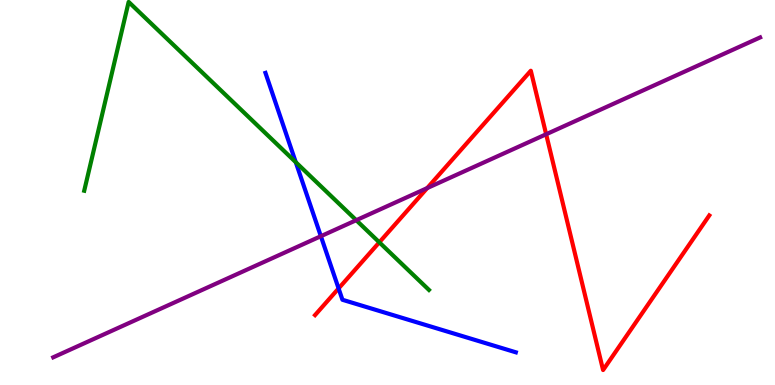[{'lines': ['blue', 'red'], 'intersections': [{'x': 4.37, 'y': 2.51}]}, {'lines': ['green', 'red'], 'intersections': [{'x': 4.89, 'y': 3.71}]}, {'lines': ['purple', 'red'], 'intersections': [{'x': 5.51, 'y': 5.11}, {'x': 7.05, 'y': 6.51}]}, {'lines': ['blue', 'green'], 'intersections': [{'x': 3.82, 'y': 5.79}]}, {'lines': ['blue', 'purple'], 'intersections': [{'x': 4.14, 'y': 3.86}]}, {'lines': ['green', 'purple'], 'intersections': [{'x': 4.6, 'y': 4.28}]}]